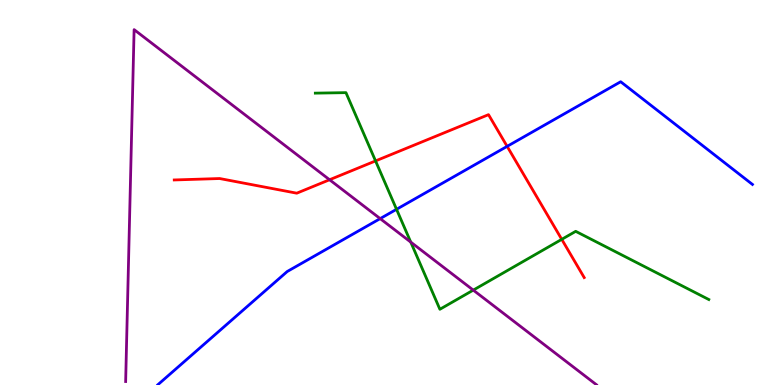[{'lines': ['blue', 'red'], 'intersections': [{'x': 6.54, 'y': 6.2}]}, {'lines': ['green', 'red'], 'intersections': [{'x': 4.85, 'y': 5.82}, {'x': 7.25, 'y': 3.78}]}, {'lines': ['purple', 'red'], 'intersections': [{'x': 4.25, 'y': 5.33}]}, {'lines': ['blue', 'green'], 'intersections': [{'x': 5.12, 'y': 4.56}]}, {'lines': ['blue', 'purple'], 'intersections': [{'x': 4.91, 'y': 4.32}]}, {'lines': ['green', 'purple'], 'intersections': [{'x': 5.3, 'y': 3.71}, {'x': 6.11, 'y': 2.46}]}]